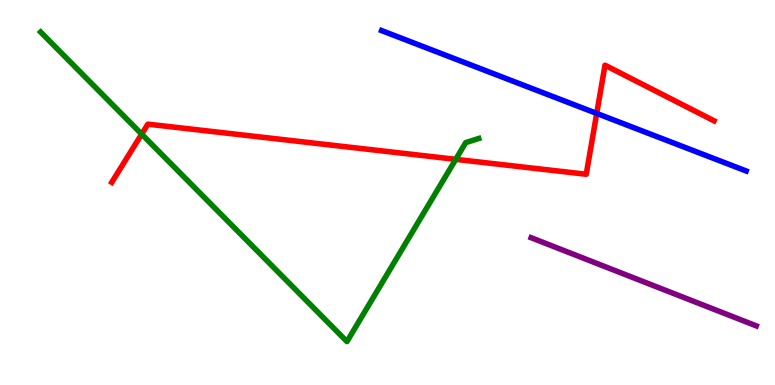[{'lines': ['blue', 'red'], 'intersections': [{'x': 7.7, 'y': 7.05}]}, {'lines': ['green', 'red'], 'intersections': [{'x': 1.83, 'y': 6.52}, {'x': 5.88, 'y': 5.86}]}, {'lines': ['purple', 'red'], 'intersections': []}, {'lines': ['blue', 'green'], 'intersections': []}, {'lines': ['blue', 'purple'], 'intersections': []}, {'lines': ['green', 'purple'], 'intersections': []}]